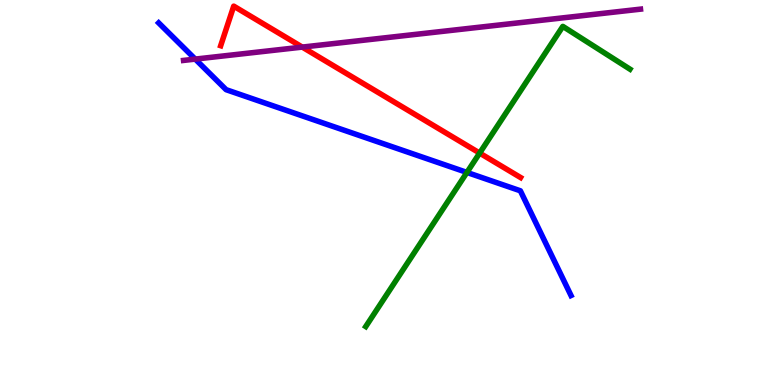[{'lines': ['blue', 'red'], 'intersections': []}, {'lines': ['green', 'red'], 'intersections': [{'x': 6.19, 'y': 6.02}]}, {'lines': ['purple', 'red'], 'intersections': [{'x': 3.9, 'y': 8.78}]}, {'lines': ['blue', 'green'], 'intersections': [{'x': 6.02, 'y': 5.52}]}, {'lines': ['blue', 'purple'], 'intersections': [{'x': 2.52, 'y': 8.46}]}, {'lines': ['green', 'purple'], 'intersections': []}]